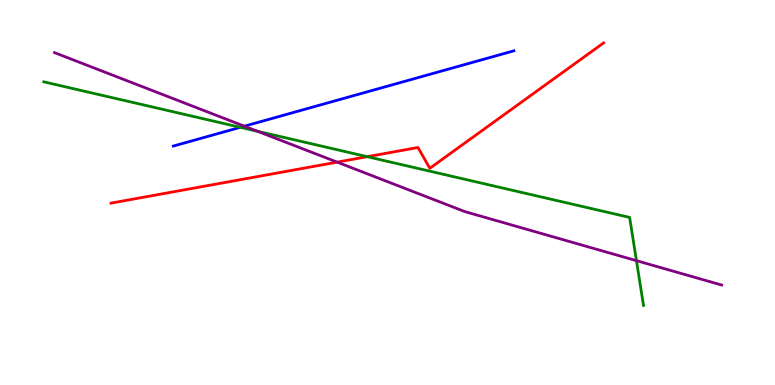[{'lines': ['blue', 'red'], 'intersections': []}, {'lines': ['green', 'red'], 'intersections': [{'x': 4.74, 'y': 5.93}]}, {'lines': ['purple', 'red'], 'intersections': [{'x': 4.35, 'y': 5.79}]}, {'lines': ['blue', 'green'], 'intersections': [{'x': 3.1, 'y': 6.69}]}, {'lines': ['blue', 'purple'], 'intersections': [{'x': 3.15, 'y': 6.72}]}, {'lines': ['green', 'purple'], 'intersections': [{'x': 3.32, 'y': 6.59}, {'x': 8.21, 'y': 3.23}]}]